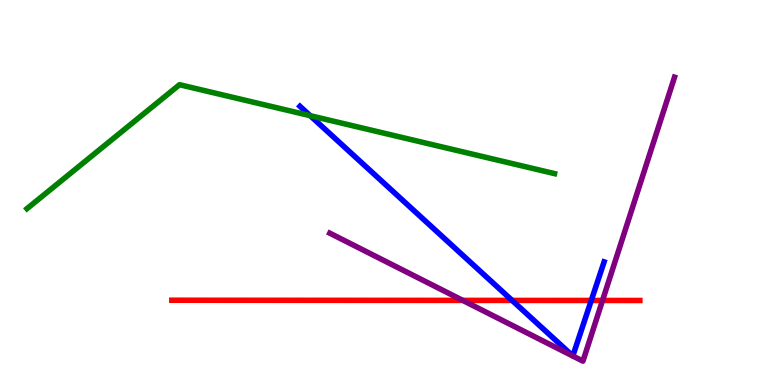[{'lines': ['blue', 'red'], 'intersections': [{'x': 6.61, 'y': 2.2}, {'x': 7.63, 'y': 2.2}]}, {'lines': ['green', 'red'], 'intersections': []}, {'lines': ['purple', 'red'], 'intersections': [{'x': 5.97, 'y': 2.2}, {'x': 7.77, 'y': 2.2}]}, {'lines': ['blue', 'green'], 'intersections': [{'x': 4.0, 'y': 7.0}]}, {'lines': ['blue', 'purple'], 'intersections': []}, {'lines': ['green', 'purple'], 'intersections': []}]